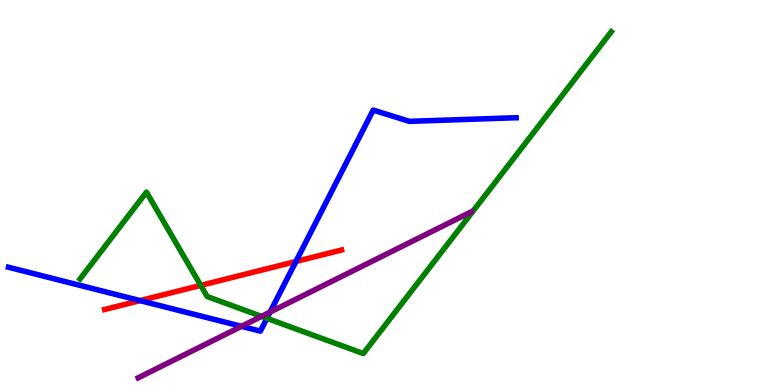[{'lines': ['blue', 'red'], 'intersections': [{'x': 1.81, 'y': 2.19}, {'x': 3.82, 'y': 3.21}]}, {'lines': ['green', 'red'], 'intersections': [{'x': 2.59, 'y': 2.59}]}, {'lines': ['purple', 'red'], 'intersections': []}, {'lines': ['blue', 'green'], 'intersections': [{'x': 3.44, 'y': 1.73}]}, {'lines': ['blue', 'purple'], 'intersections': [{'x': 3.12, 'y': 1.52}, {'x': 3.49, 'y': 1.89}]}, {'lines': ['green', 'purple'], 'intersections': [{'x': 3.37, 'y': 1.78}]}]